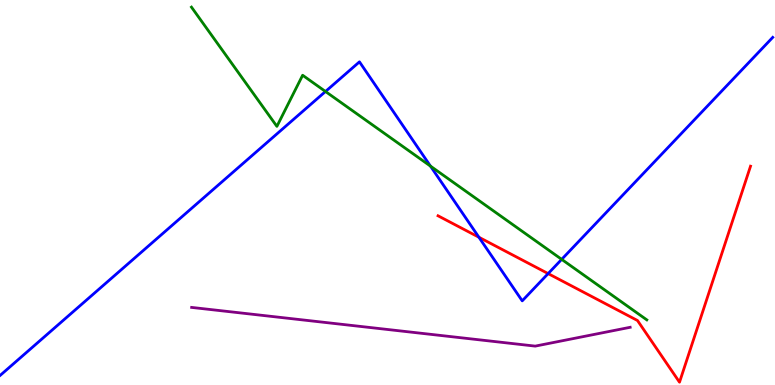[{'lines': ['blue', 'red'], 'intersections': [{'x': 6.18, 'y': 3.84}, {'x': 7.07, 'y': 2.89}]}, {'lines': ['green', 'red'], 'intersections': []}, {'lines': ['purple', 'red'], 'intersections': []}, {'lines': ['blue', 'green'], 'intersections': [{'x': 4.2, 'y': 7.62}, {'x': 5.55, 'y': 5.69}, {'x': 7.25, 'y': 3.26}]}, {'lines': ['blue', 'purple'], 'intersections': []}, {'lines': ['green', 'purple'], 'intersections': []}]